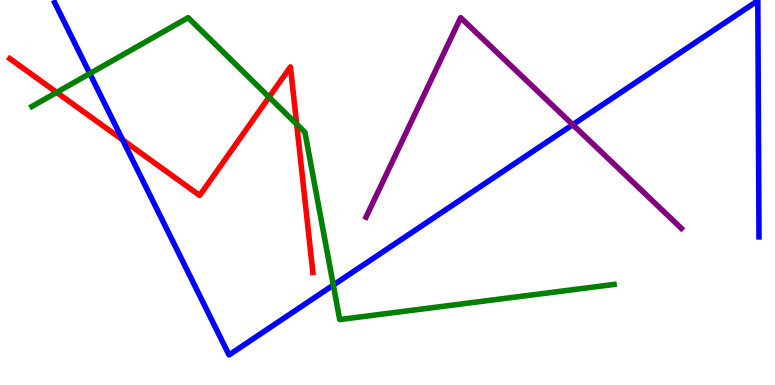[{'lines': ['blue', 'red'], 'intersections': [{'x': 1.58, 'y': 6.37}]}, {'lines': ['green', 'red'], 'intersections': [{'x': 0.731, 'y': 7.6}, {'x': 3.47, 'y': 7.48}, {'x': 3.83, 'y': 6.77}]}, {'lines': ['purple', 'red'], 'intersections': []}, {'lines': ['blue', 'green'], 'intersections': [{'x': 1.16, 'y': 8.09}, {'x': 4.3, 'y': 2.59}]}, {'lines': ['blue', 'purple'], 'intersections': [{'x': 7.39, 'y': 6.76}]}, {'lines': ['green', 'purple'], 'intersections': []}]